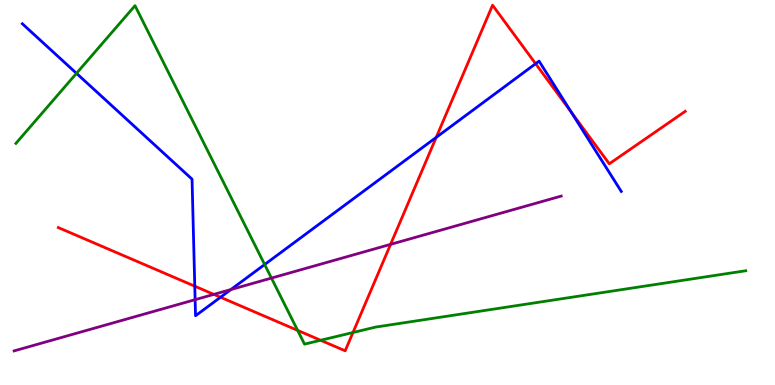[{'lines': ['blue', 'red'], 'intersections': [{'x': 2.51, 'y': 2.57}, {'x': 2.85, 'y': 2.28}, {'x': 5.63, 'y': 6.43}, {'x': 6.91, 'y': 8.35}, {'x': 7.37, 'y': 7.09}]}, {'lines': ['green', 'red'], 'intersections': [{'x': 3.84, 'y': 1.42}, {'x': 4.14, 'y': 1.16}, {'x': 4.55, 'y': 1.36}]}, {'lines': ['purple', 'red'], 'intersections': [{'x': 2.76, 'y': 2.35}, {'x': 5.04, 'y': 3.65}]}, {'lines': ['blue', 'green'], 'intersections': [{'x': 0.987, 'y': 8.1}, {'x': 3.41, 'y': 3.13}]}, {'lines': ['blue', 'purple'], 'intersections': [{'x': 2.52, 'y': 2.22}, {'x': 2.98, 'y': 2.48}]}, {'lines': ['green', 'purple'], 'intersections': [{'x': 3.5, 'y': 2.78}]}]